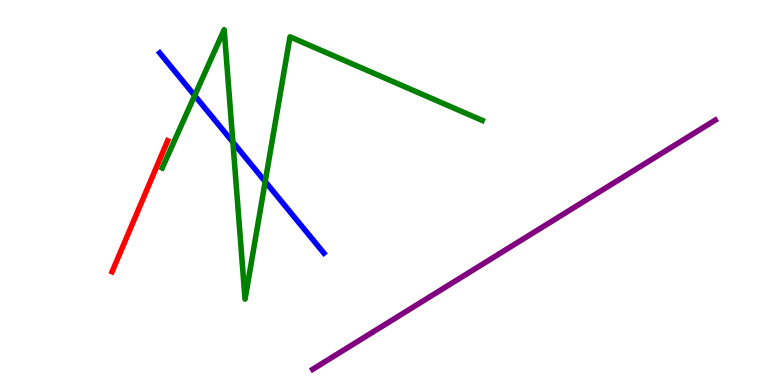[{'lines': ['blue', 'red'], 'intersections': []}, {'lines': ['green', 'red'], 'intersections': []}, {'lines': ['purple', 'red'], 'intersections': []}, {'lines': ['blue', 'green'], 'intersections': [{'x': 2.51, 'y': 7.52}, {'x': 3.0, 'y': 6.31}, {'x': 3.42, 'y': 5.28}]}, {'lines': ['blue', 'purple'], 'intersections': []}, {'lines': ['green', 'purple'], 'intersections': []}]